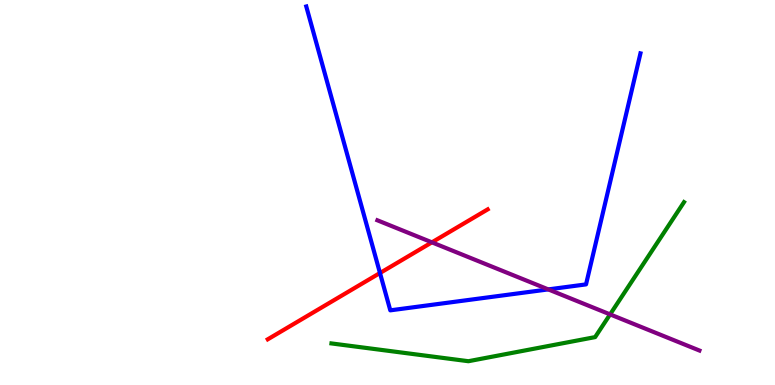[{'lines': ['blue', 'red'], 'intersections': [{'x': 4.9, 'y': 2.91}]}, {'lines': ['green', 'red'], 'intersections': []}, {'lines': ['purple', 'red'], 'intersections': [{'x': 5.57, 'y': 3.71}]}, {'lines': ['blue', 'green'], 'intersections': []}, {'lines': ['blue', 'purple'], 'intersections': [{'x': 7.07, 'y': 2.48}]}, {'lines': ['green', 'purple'], 'intersections': [{'x': 7.87, 'y': 1.83}]}]